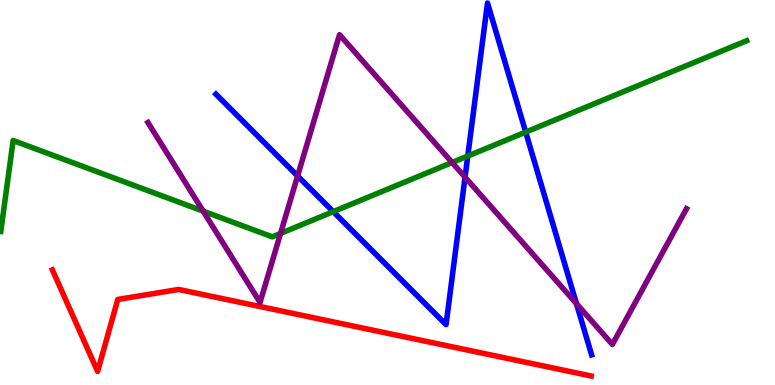[{'lines': ['blue', 'red'], 'intersections': []}, {'lines': ['green', 'red'], 'intersections': []}, {'lines': ['purple', 'red'], 'intersections': []}, {'lines': ['blue', 'green'], 'intersections': [{'x': 4.3, 'y': 4.5}, {'x': 6.04, 'y': 5.95}, {'x': 6.78, 'y': 6.57}]}, {'lines': ['blue', 'purple'], 'intersections': [{'x': 3.84, 'y': 5.43}, {'x': 6.0, 'y': 5.4}, {'x': 7.44, 'y': 2.11}]}, {'lines': ['green', 'purple'], 'intersections': [{'x': 2.62, 'y': 4.52}, {'x': 3.62, 'y': 3.94}, {'x': 5.83, 'y': 5.78}]}]